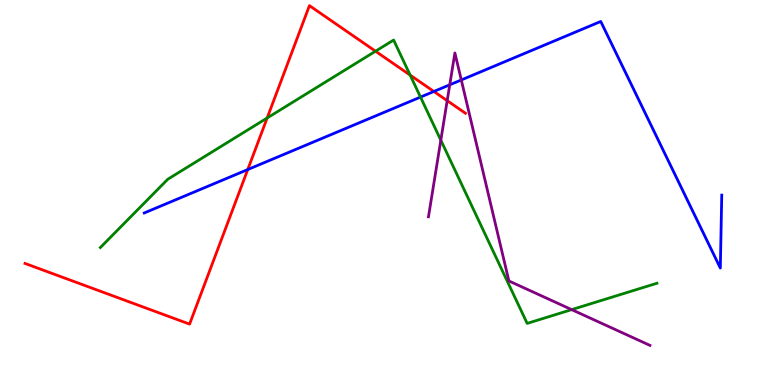[{'lines': ['blue', 'red'], 'intersections': [{'x': 3.2, 'y': 5.6}, {'x': 5.6, 'y': 7.62}]}, {'lines': ['green', 'red'], 'intersections': [{'x': 3.45, 'y': 6.94}, {'x': 4.85, 'y': 8.67}, {'x': 5.29, 'y': 8.05}]}, {'lines': ['purple', 'red'], 'intersections': [{'x': 5.77, 'y': 7.39}]}, {'lines': ['blue', 'green'], 'intersections': [{'x': 5.43, 'y': 7.48}]}, {'lines': ['blue', 'purple'], 'intersections': [{'x': 5.8, 'y': 7.8}, {'x': 5.95, 'y': 7.92}]}, {'lines': ['green', 'purple'], 'intersections': [{'x': 5.69, 'y': 6.36}, {'x': 7.38, 'y': 1.96}]}]